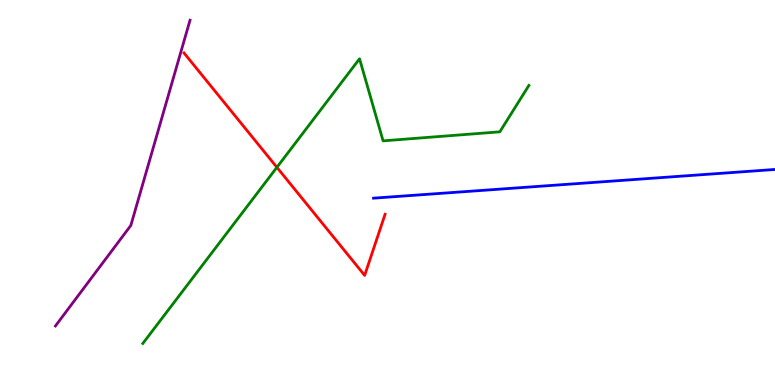[{'lines': ['blue', 'red'], 'intersections': []}, {'lines': ['green', 'red'], 'intersections': [{'x': 3.57, 'y': 5.65}]}, {'lines': ['purple', 'red'], 'intersections': []}, {'lines': ['blue', 'green'], 'intersections': []}, {'lines': ['blue', 'purple'], 'intersections': []}, {'lines': ['green', 'purple'], 'intersections': []}]